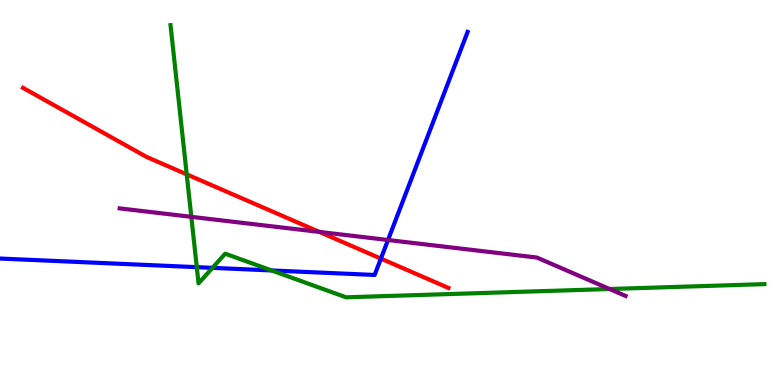[{'lines': ['blue', 'red'], 'intersections': [{'x': 4.91, 'y': 3.28}]}, {'lines': ['green', 'red'], 'intersections': [{'x': 2.41, 'y': 5.47}]}, {'lines': ['purple', 'red'], 'intersections': [{'x': 4.12, 'y': 3.98}]}, {'lines': ['blue', 'green'], 'intersections': [{'x': 2.54, 'y': 3.06}, {'x': 2.74, 'y': 3.04}, {'x': 3.5, 'y': 2.98}]}, {'lines': ['blue', 'purple'], 'intersections': [{'x': 5.01, 'y': 3.77}]}, {'lines': ['green', 'purple'], 'intersections': [{'x': 2.47, 'y': 4.37}, {'x': 7.87, 'y': 2.49}]}]